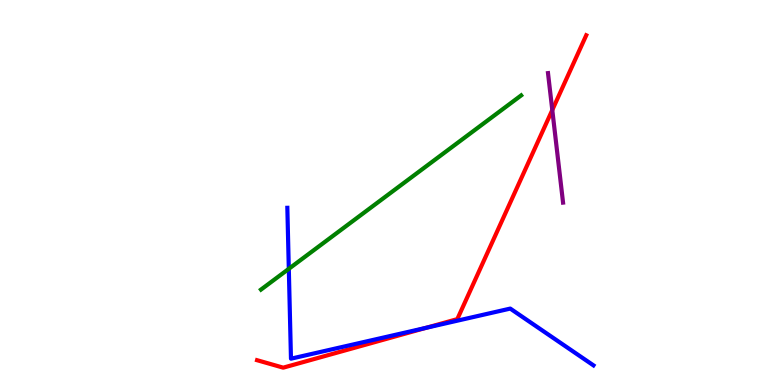[{'lines': ['blue', 'red'], 'intersections': [{'x': 5.5, 'y': 1.48}]}, {'lines': ['green', 'red'], 'intersections': []}, {'lines': ['purple', 'red'], 'intersections': [{'x': 7.13, 'y': 7.14}]}, {'lines': ['blue', 'green'], 'intersections': [{'x': 3.73, 'y': 3.02}]}, {'lines': ['blue', 'purple'], 'intersections': []}, {'lines': ['green', 'purple'], 'intersections': []}]